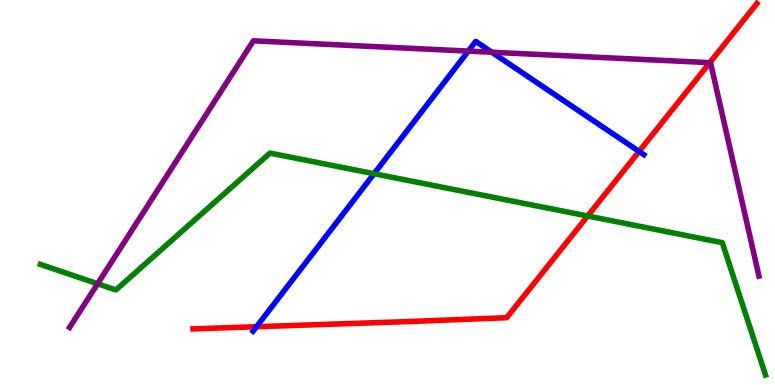[{'lines': ['blue', 'red'], 'intersections': [{'x': 3.31, 'y': 1.51}, {'x': 8.25, 'y': 6.07}]}, {'lines': ['green', 'red'], 'intersections': [{'x': 7.58, 'y': 4.39}]}, {'lines': ['purple', 'red'], 'intersections': [{'x': 9.16, 'y': 8.37}]}, {'lines': ['blue', 'green'], 'intersections': [{'x': 4.83, 'y': 5.49}]}, {'lines': ['blue', 'purple'], 'intersections': [{'x': 6.04, 'y': 8.67}, {'x': 6.35, 'y': 8.64}]}, {'lines': ['green', 'purple'], 'intersections': [{'x': 1.26, 'y': 2.63}]}]